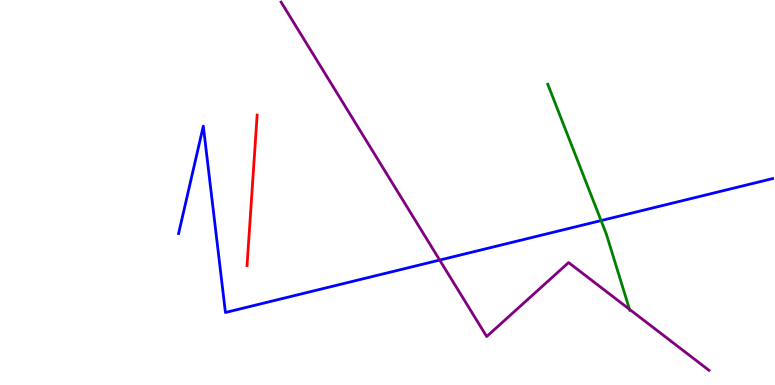[{'lines': ['blue', 'red'], 'intersections': []}, {'lines': ['green', 'red'], 'intersections': []}, {'lines': ['purple', 'red'], 'intersections': []}, {'lines': ['blue', 'green'], 'intersections': [{'x': 7.76, 'y': 4.27}]}, {'lines': ['blue', 'purple'], 'intersections': [{'x': 5.67, 'y': 3.25}]}, {'lines': ['green', 'purple'], 'intersections': [{'x': 8.12, 'y': 1.97}]}]